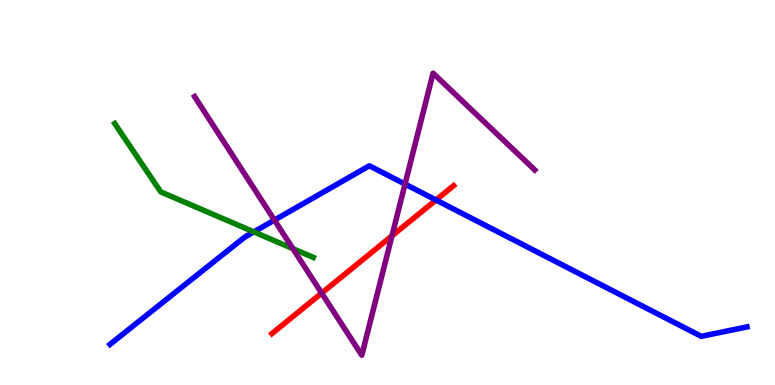[{'lines': ['blue', 'red'], 'intersections': [{'x': 5.63, 'y': 4.8}]}, {'lines': ['green', 'red'], 'intersections': []}, {'lines': ['purple', 'red'], 'intersections': [{'x': 4.15, 'y': 2.39}, {'x': 5.06, 'y': 3.87}]}, {'lines': ['blue', 'green'], 'intersections': [{'x': 3.28, 'y': 3.98}]}, {'lines': ['blue', 'purple'], 'intersections': [{'x': 3.54, 'y': 4.28}, {'x': 5.23, 'y': 5.22}]}, {'lines': ['green', 'purple'], 'intersections': [{'x': 3.78, 'y': 3.54}]}]